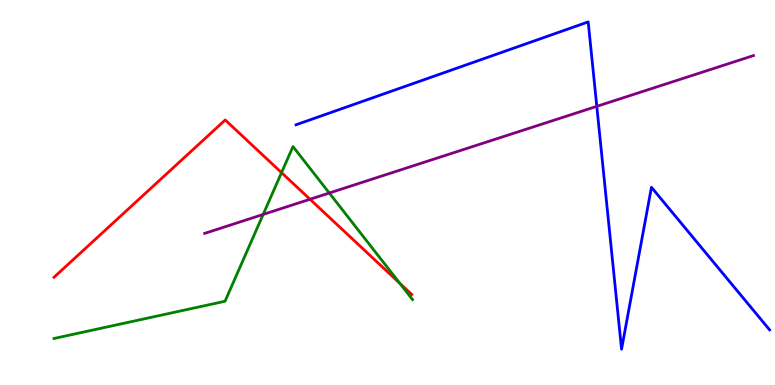[{'lines': ['blue', 'red'], 'intersections': []}, {'lines': ['green', 'red'], 'intersections': [{'x': 3.63, 'y': 5.52}, {'x': 5.16, 'y': 2.64}]}, {'lines': ['purple', 'red'], 'intersections': [{'x': 4.0, 'y': 4.82}]}, {'lines': ['blue', 'green'], 'intersections': []}, {'lines': ['blue', 'purple'], 'intersections': [{'x': 7.7, 'y': 7.24}]}, {'lines': ['green', 'purple'], 'intersections': [{'x': 3.4, 'y': 4.43}, {'x': 4.25, 'y': 4.99}]}]